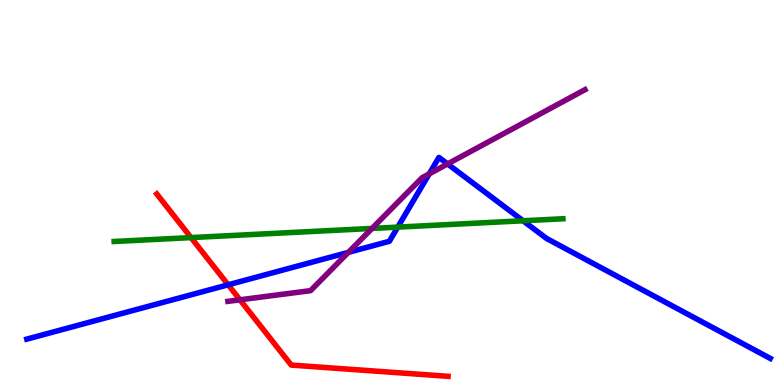[{'lines': ['blue', 'red'], 'intersections': [{'x': 2.94, 'y': 2.6}]}, {'lines': ['green', 'red'], 'intersections': [{'x': 2.47, 'y': 3.83}]}, {'lines': ['purple', 'red'], 'intersections': [{'x': 3.1, 'y': 2.21}]}, {'lines': ['blue', 'green'], 'intersections': [{'x': 5.13, 'y': 4.1}, {'x': 6.75, 'y': 4.27}]}, {'lines': ['blue', 'purple'], 'intersections': [{'x': 4.5, 'y': 3.45}, {'x': 5.54, 'y': 5.48}, {'x': 5.78, 'y': 5.74}]}, {'lines': ['green', 'purple'], 'intersections': [{'x': 4.8, 'y': 4.07}]}]